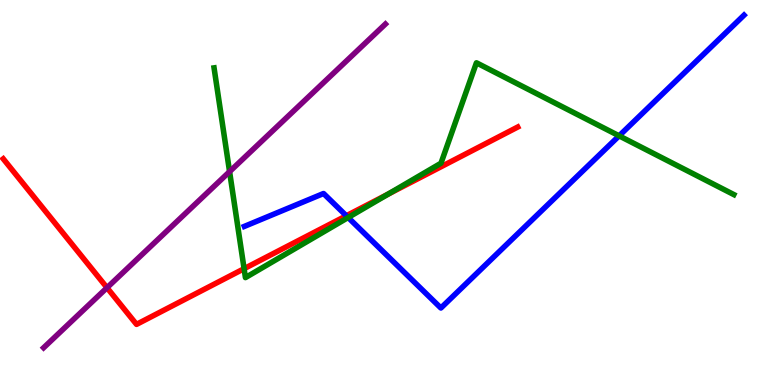[{'lines': ['blue', 'red'], 'intersections': [{'x': 4.47, 'y': 4.4}]}, {'lines': ['green', 'red'], 'intersections': [{'x': 3.15, 'y': 3.02}, {'x': 5.01, 'y': 4.96}]}, {'lines': ['purple', 'red'], 'intersections': [{'x': 1.38, 'y': 2.53}]}, {'lines': ['blue', 'green'], 'intersections': [{'x': 4.49, 'y': 4.35}, {'x': 7.99, 'y': 6.47}]}, {'lines': ['blue', 'purple'], 'intersections': []}, {'lines': ['green', 'purple'], 'intersections': [{'x': 2.96, 'y': 5.54}]}]